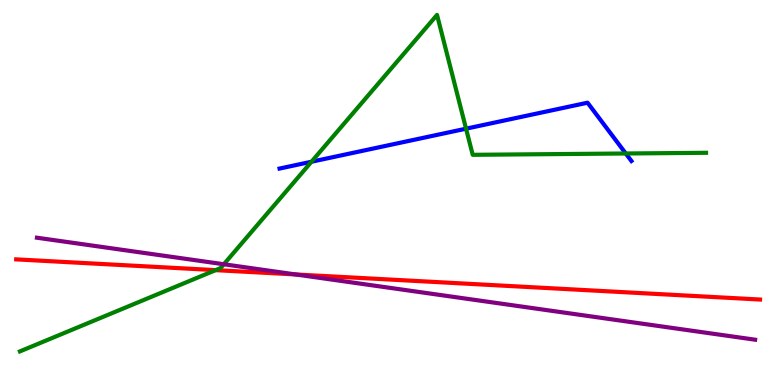[{'lines': ['blue', 'red'], 'intersections': []}, {'lines': ['green', 'red'], 'intersections': [{'x': 2.78, 'y': 2.98}]}, {'lines': ['purple', 'red'], 'intersections': [{'x': 3.82, 'y': 2.87}]}, {'lines': ['blue', 'green'], 'intersections': [{'x': 4.02, 'y': 5.8}, {'x': 6.01, 'y': 6.66}, {'x': 8.07, 'y': 6.01}]}, {'lines': ['blue', 'purple'], 'intersections': []}, {'lines': ['green', 'purple'], 'intersections': [{'x': 2.89, 'y': 3.14}]}]